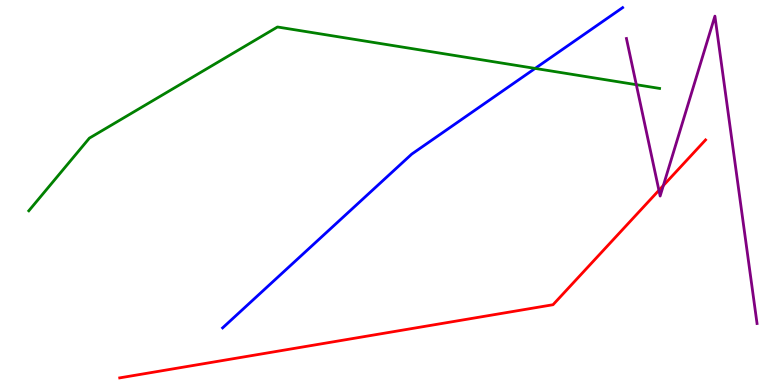[{'lines': ['blue', 'red'], 'intersections': []}, {'lines': ['green', 'red'], 'intersections': []}, {'lines': ['purple', 'red'], 'intersections': [{'x': 8.5, 'y': 5.06}, {'x': 8.56, 'y': 5.18}]}, {'lines': ['blue', 'green'], 'intersections': [{'x': 6.9, 'y': 8.22}]}, {'lines': ['blue', 'purple'], 'intersections': []}, {'lines': ['green', 'purple'], 'intersections': [{'x': 8.21, 'y': 7.8}]}]